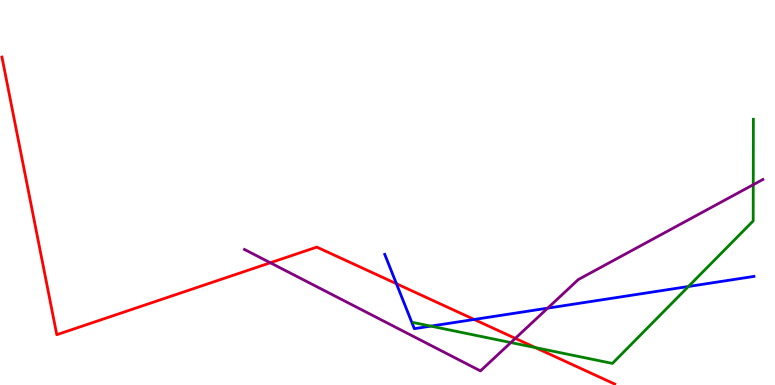[{'lines': ['blue', 'red'], 'intersections': [{'x': 5.12, 'y': 2.63}, {'x': 6.12, 'y': 1.7}]}, {'lines': ['green', 'red'], 'intersections': [{'x': 6.91, 'y': 0.972}]}, {'lines': ['purple', 'red'], 'intersections': [{'x': 3.49, 'y': 3.17}, {'x': 6.65, 'y': 1.21}]}, {'lines': ['blue', 'green'], 'intersections': [{'x': 5.56, 'y': 1.53}, {'x': 8.88, 'y': 2.56}]}, {'lines': ['blue', 'purple'], 'intersections': [{'x': 7.07, 'y': 2.0}]}, {'lines': ['green', 'purple'], 'intersections': [{'x': 6.59, 'y': 1.1}, {'x': 9.72, 'y': 5.2}]}]